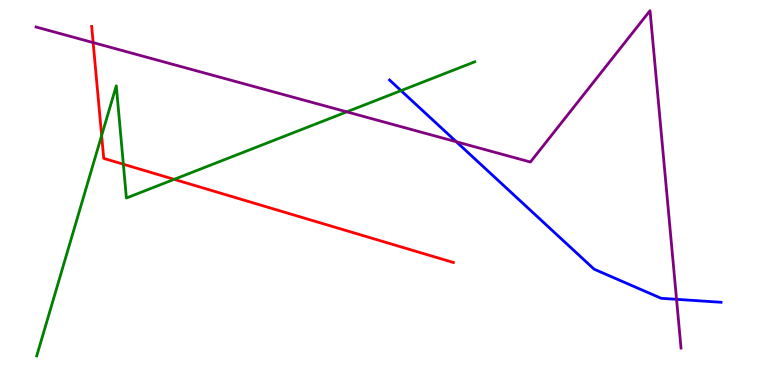[{'lines': ['blue', 'red'], 'intersections': []}, {'lines': ['green', 'red'], 'intersections': [{'x': 1.31, 'y': 6.48}, {'x': 1.59, 'y': 5.73}, {'x': 2.25, 'y': 5.34}]}, {'lines': ['purple', 'red'], 'intersections': [{'x': 1.2, 'y': 8.89}]}, {'lines': ['blue', 'green'], 'intersections': [{'x': 5.17, 'y': 7.65}]}, {'lines': ['blue', 'purple'], 'intersections': [{'x': 5.89, 'y': 6.32}, {'x': 8.73, 'y': 2.23}]}, {'lines': ['green', 'purple'], 'intersections': [{'x': 4.47, 'y': 7.09}]}]